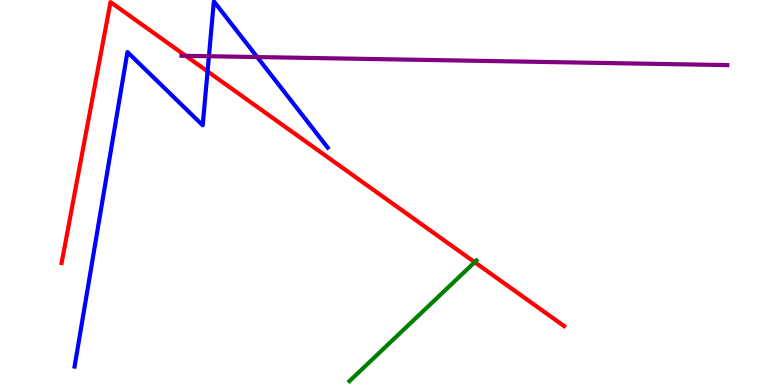[{'lines': ['blue', 'red'], 'intersections': [{'x': 2.68, 'y': 8.15}]}, {'lines': ['green', 'red'], 'intersections': [{'x': 6.13, 'y': 3.19}]}, {'lines': ['purple', 'red'], 'intersections': [{'x': 2.4, 'y': 8.55}]}, {'lines': ['blue', 'green'], 'intersections': []}, {'lines': ['blue', 'purple'], 'intersections': [{'x': 2.7, 'y': 8.54}, {'x': 3.32, 'y': 8.52}]}, {'lines': ['green', 'purple'], 'intersections': []}]